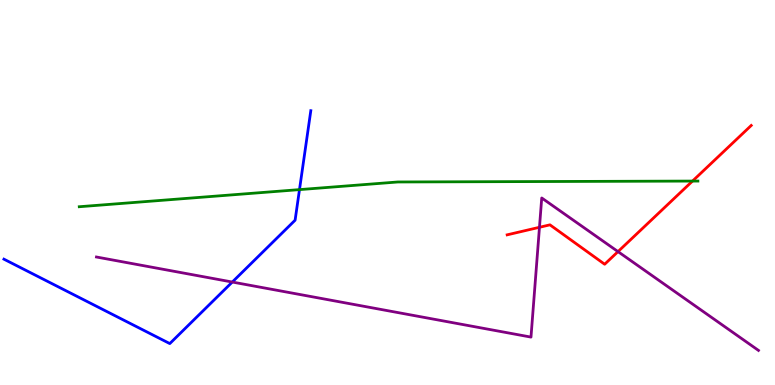[{'lines': ['blue', 'red'], 'intersections': []}, {'lines': ['green', 'red'], 'intersections': [{'x': 8.94, 'y': 5.3}]}, {'lines': ['purple', 'red'], 'intersections': [{'x': 6.96, 'y': 4.1}, {'x': 7.97, 'y': 3.46}]}, {'lines': ['blue', 'green'], 'intersections': [{'x': 3.86, 'y': 5.07}]}, {'lines': ['blue', 'purple'], 'intersections': [{'x': 3.0, 'y': 2.67}]}, {'lines': ['green', 'purple'], 'intersections': []}]